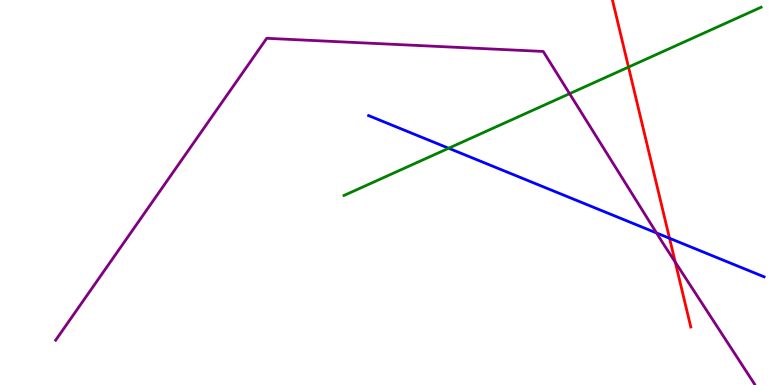[{'lines': ['blue', 'red'], 'intersections': [{'x': 8.64, 'y': 3.81}]}, {'lines': ['green', 'red'], 'intersections': [{'x': 8.11, 'y': 8.26}]}, {'lines': ['purple', 'red'], 'intersections': [{'x': 8.71, 'y': 3.19}]}, {'lines': ['blue', 'green'], 'intersections': [{'x': 5.79, 'y': 6.15}]}, {'lines': ['blue', 'purple'], 'intersections': [{'x': 8.47, 'y': 3.95}]}, {'lines': ['green', 'purple'], 'intersections': [{'x': 7.35, 'y': 7.57}]}]